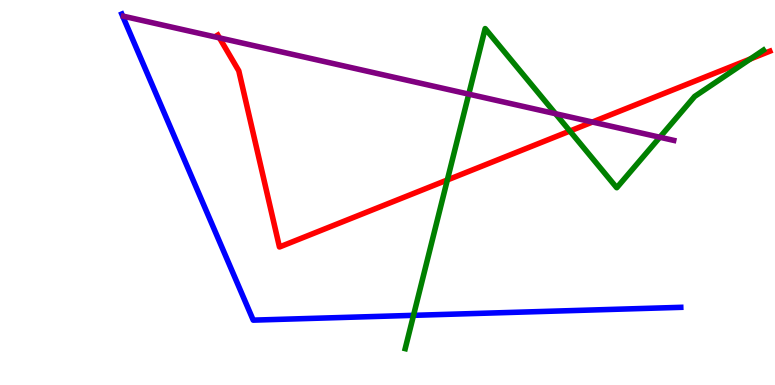[{'lines': ['blue', 'red'], 'intersections': []}, {'lines': ['green', 'red'], 'intersections': [{'x': 5.77, 'y': 5.33}, {'x': 7.35, 'y': 6.6}, {'x': 9.68, 'y': 8.47}]}, {'lines': ['purple', 'red'], 'intersections': [{'x': 2.83, 'y': 9.02}, {'x': 7.64, 'y': 6.83}]}, {'lines': ['blue', 'green'], 'intersections': [{'x': 5.34, 'y': 1.81}]}, {'lines': ['blue', 'purple'], 'intersections': []}, {'lines': ['green', 'purple'], 'intersections': [{'x': 6.05, 'y': 7.55}, {'x': 7.17, 'y': 7.05}, {'x': 8.51, 'y': 6.44}]}]